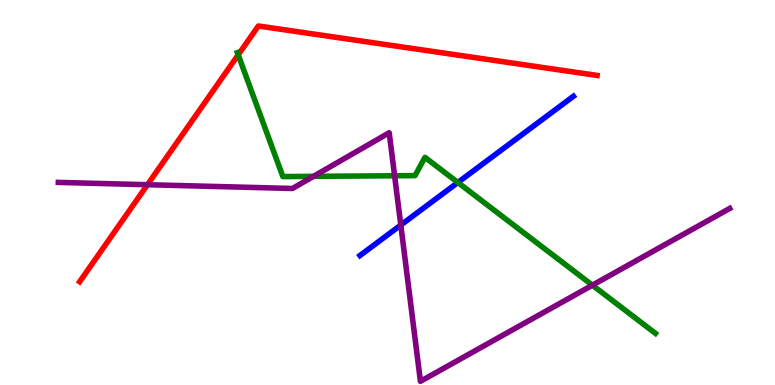[{'lines': ['blue', 'red'], 'intersections': []}, {'lines': ['green', 'red'], 'intersections': [{'x': 3.07, 'y': 8.58}]}, {'lines': ['purple', 'red'], 'intersections': [{'x': 1.9, 'y': 5.2}]}, {'lines': ['blue', 'green'], 'intersections': [{'x': 5.91, 'y': 5.26}]}, {'lines': ['blue', 'purple'], 'intersections': [{'x': 5.17, 'y': 4.15}]}, {'lines': ['green', 'purple'], 'intersections': [{'x': 4.04, 'y': 5.42}, {'x': 5.09, 'y': 5.43}, {'x': 7.64, 'y': 2.59}]}]